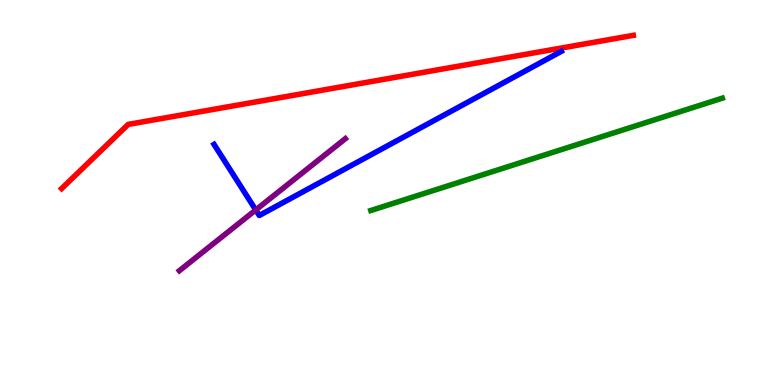[{'lines': ['blue', 'red'], 'intersections': []}, {'lines': ['green', 'red'], 'intersections': []}, {'lines': ['purple', 'red'], 'intersections': []}, {'lines': ['blue', 'green'], 'intersections': []}, {'lines': ['blue', 'purple'], 'intersections': [{'x': 3.3, 'y': 4.55}]}, {'lines': ['green', 'purple'], 'intersections': []}]